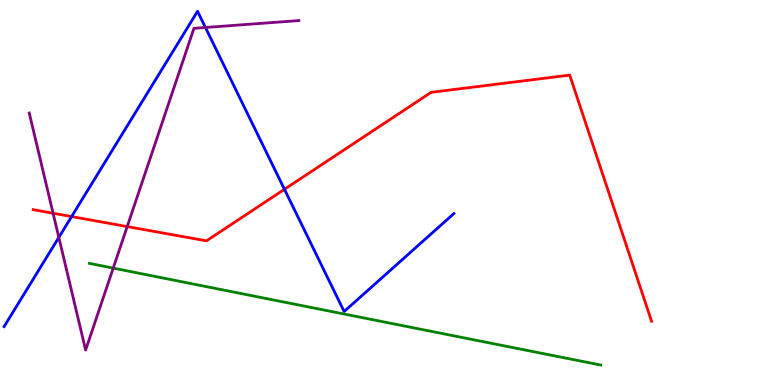[{'lines': ['blue', 'red'], 'intersections': [{'x': 0.924, 'y': 4.37}, {'x': 3.67, 'y': 5.08}]}, {'lines': ['green', 'red'], 'intersections': []}, {'lines': ['purple', 'red'], 'intersections': [{'x': 0.685, 'y': 4.46}, {'x': 1.64, 'y': 4.11}]}, {'lines': ['blue', 'green'], 'intersections': []}, {'lines': ['blue', 'purple'], 'intersections': [{'x': 0.759, 'y': 3.83}, {'x': 2.65, 'y': 9.29}]}, {'lines': ['green', 'purple'], 'intersections': [{'x': 1.46, 'y': 3.04}]}]